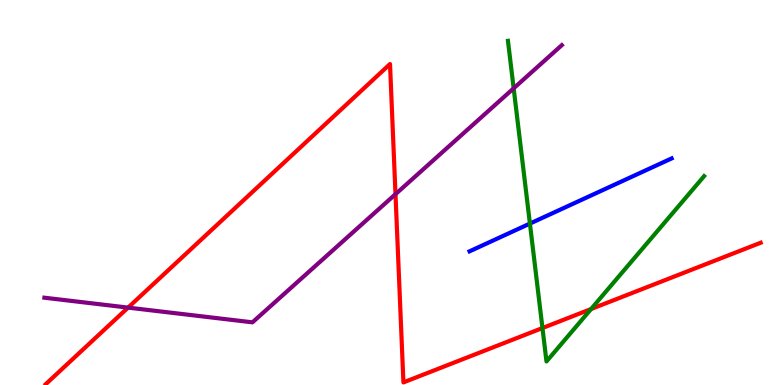[{'lines': ['blue', 'red'], 'intersections': []}, {'lines': ['green', 'red'], 'intersections': [{'x': 7.0, 'y': 1.48}, {'x': 7.63, 'y': 1.97}]}, {'lines': ['purple', 'red'], 'intersections': [{'x': 1.65, 'y': 2.01}, {'x': 5.1, 'y': 4.96}]}, {'lines': ['blue', 'green'], 'intersections': [{'x': 6.84, 'y': 4.19}]}, {'lines': ['blue', 'purple'], 'intersections': []}, {'lines': ['green', 'purple'], 'intersections': [{'x': 6.63, 'y': 7.71}]}]